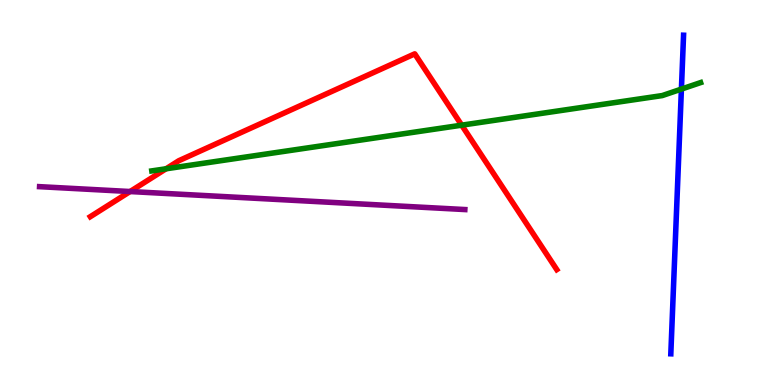[{'lines': ['blue', 'red'], 'intersections': []}, {'lines': ['green', 'red'], 'intersections': [{'x': 2.14, 'y': 5.62}, {'x': 5.96, 'y': 6.75}]}, {'lines': ['purple', 'red'], 'intersections': [{'x': 1.68, 'y': 5.03}]}, {'lines': ['blue', 'green'], 'intersections': [{'x': 8.79, 'y': 7.69}]}, {'lines': ['blue', 'purple'], 'intersections': []}, {'lines': ['green', 'purple'], 'intersections': []}]